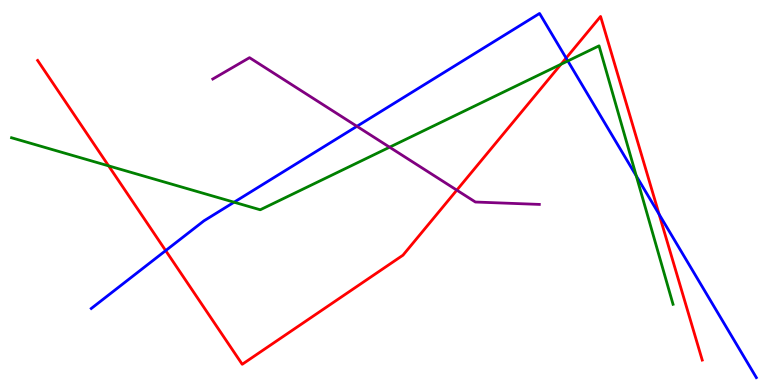[{'lines': ['blue', 'red'], 'intersections': [{'x': 2.14, 'y': 3.49}, {'x': 7.3, 'y': 8.49}, {'x': 8.5, 'y': 4.44}]}, {'lines': ['green', 'red'], 'intersections': [{'x': 1.4, 'y': 5.69}, {'x': 7.24, 'y': 8.33}]}, {'lines': ['purple', 'red'], 'intersections': [{'x': 5.89, 'y': 5.06}]}, {'lines': ['blue', 'green'], 'intersections': [{'x': 3.02, 'y': 4.75}, {'x': 7.33, 'y': 8.42}, {'x': 8.21, 'y': 5.43}]}, {'lines': ['blue', 'purple'], 'intersections': [{'x': 4.61, 'y': 6.72}]}, {'lines': ['green', 'purple'], 'intersections': [{'x': 5.03, 'y': 6.18}]}]